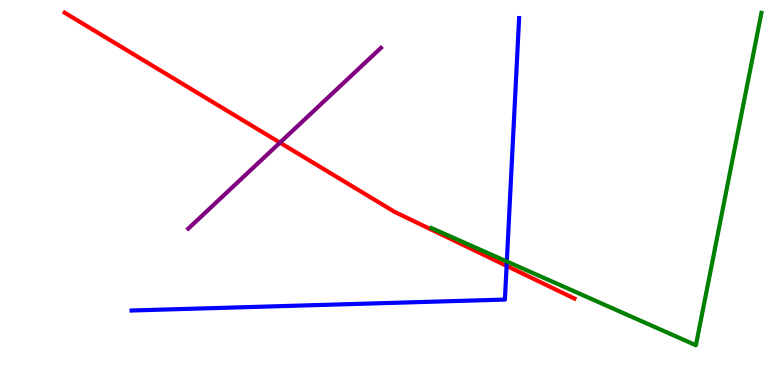[{'lines': ['blue', 'red'], 'intersections': [{'x': 6.54, 'y': 3.09}]}, {'lines': ['green', 'red'], 'intersections': []}, {'lines': ['purple', 'red'], 'intersections': [{'x': 3.61, 'y': 6.3}]}, {'lines': ['blue', 'green'], 'intersections': [{'x': 6.54, 'y': 3.21}]}, {'lines': ['blue', 'purple'], 'intersections': []}, {'lines': ['green', 'purple'], 'intersections': []}]